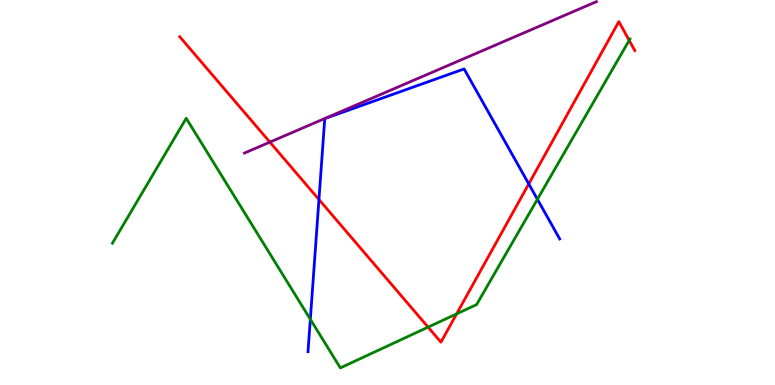[{'lines': ['blue', 'red'], 'intersections': [{'x': 4.12, 'y': 4.82}, {'x': 6.82, 'y': 5.22}]}, {'lines': ['green', 'red'], 'intersections': [{'x': 5.52, 'y': 1.5}, {'x': 5.89, 'y': 1.85}, {'x': 8.12, 'y': 8.95}]}, {'lines': ['purple', 'red'], 'intersections': [{'x': 3.48, 'y': 6.31}]}, {'lines': ['blue', 'green'], 'intersections': [{'x': 4.0, 'y': 1.71}, {'x': 6.93, 'y': 4.82}]}, {'lines': ['blue', 'purple'], 'intersections': []}, {'lines': ['green', 'purple'], 'intersections': []}]